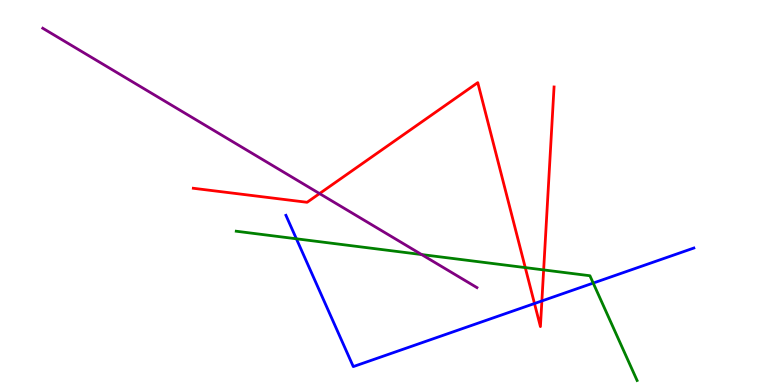[{'lines': ['blue', 'red'], 'intersections': [{'x': 6.9, 'y': 2.12}, {'x': 6.99, 'y': 2.18}]}, {'lines': ['green', 'red'], 'intersections': [{'x': 6.78, 'y': 3.05}, {'x': 7.01, 'y': 2.99}]}, {'lines': ['purple', 'red'], 'intersections': [{'x': 4.12, 'y': 4.97}]}, {'lines': ['blue', 'green'], 'intersections': [{'x': 3.82, 'y': 3.8}, {'x': 7.65, 'y': 2.65}]}, {'lines': ['blue', 'purple'], 'intersections': []}, {'lines': ['green', 'purple'], 'intersections': [{'x': 5.44, 'y': 3.39}]}]